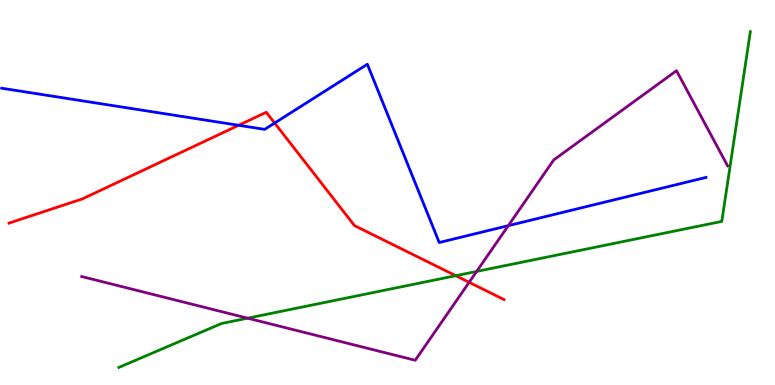[{'lines': ['blue', 'red'], 'intersections': [{'x': 3.08, 'y': 6.75}, {'x': 3.54, 'y': 6.8}]}, {'lines': ['green', 'red'], 'intersections': [{'x': 5.88, 'y': 2.84}]}, {'lines': ['purple', 'red'], 'intersections': [{'x': 6.05, 'y': 2.67}]}, {'lines': ['blue', 'green'], 'intersections': []}, {'lines': ['blue', 'purple'], 'intersections': [{'x': 6.56, 'y': 4.14}]}, {'lines': ['green', 'purple'], 'intersections': [{'x': 3.2, 'y': 1.74}, {'x': 6.15, 'y': 2.95}]}]